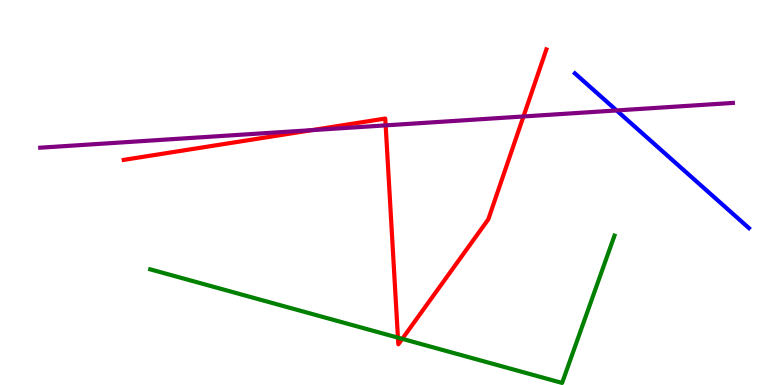[{'lines': ['blue', 'red'], 'intersections': []}, {'lines': ['green', 'red'], 'intersections': [{'x': 5.13, 'y': 1.23}, {'x': 5.19, 'y': 1.2}]}, {'lines': ['purple', 'red'], 'intersections': [{'x': 4.03, 'y': 6.62}, {'x': 4.98, 'y': 6.74}, {'x': 6.75, 'y': 6.98}]}, {'lines': ['blue', 'green'], 'intersections': []}, {'lines': ['blue', 'purple'], 'intersections': [{'x': 7.96, 'y': 7.13}]}, {'lines': ['green', 'purple'], 'intersections': []}]